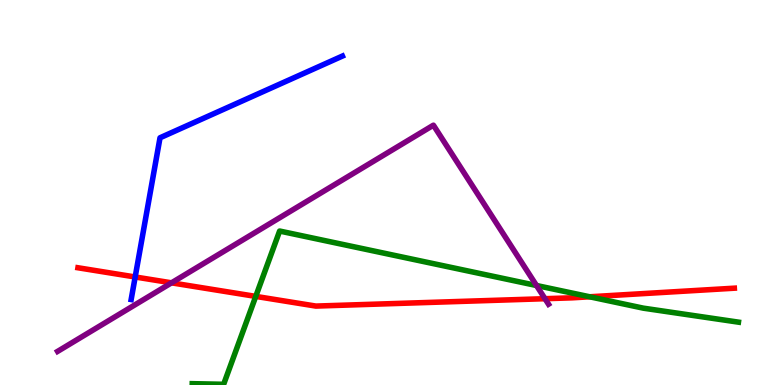[{'lines': ['blue', 'red'], 'intersections': [{'x': 1.74, 'y': 2.81}]}, {'lines': ['green', 'red'], 'intersections': [{'x': 3.3, 'y': 2.3}, {'x': 7.61, 'y': 2.29}]}, {'lines': ['purple', 'red'], 'intersections': [{'x': 2.21, 'y': 2.65}, {'x': 7.03, 'y': 2.24}]}, {'lines': ['blue', 'green'], 'intersections': []}, {'lines': ['blue', 'purple'], 'intersections': []}, {'lines': ['green', 'purple'], 'intersections': [{'x': 6.92, 'y': 2.58}]}]